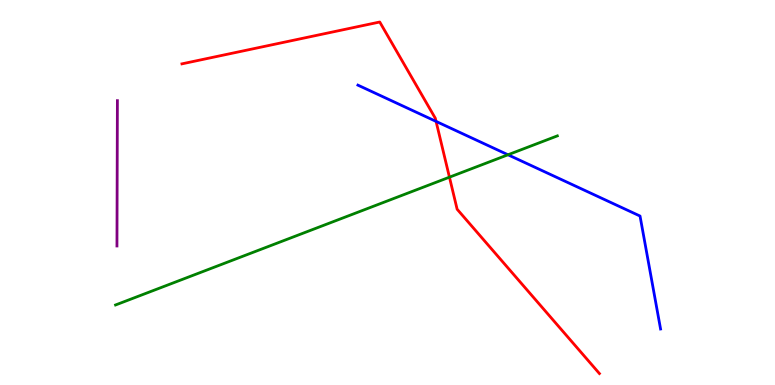[{'lines': ['blue', 'red'], 'intersections': [{'x': 5.63, 'y': 6.85}]}, {'lines': ['green', 'red'], 'intersections': [{'x': 5.8, 'y': 5.4}]}, {'lines': ['purple', 'red'], 'intersections': []}, {'lines': ['blue', 'green'], 'intersections': [{'x': 6.55, 'y': 5.98}]}, {'lines': ['blue', 'purple'], 'intersections': []}, {'lines': ['green', 'purple'], 'intersections': []}]